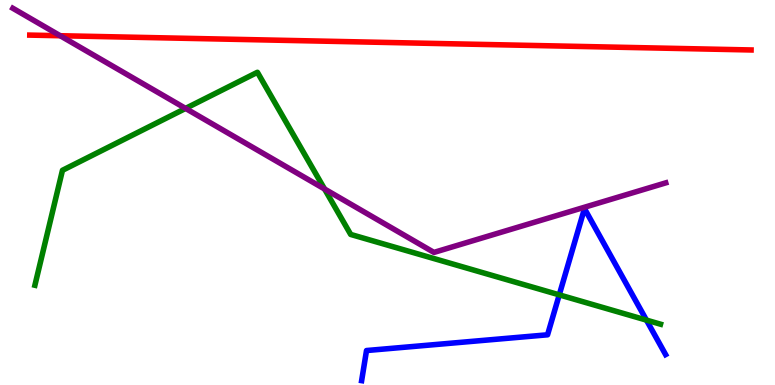[{'lines': ['blue', 'red'], 'intersections': []}, {'lines': ['green', 'red'], 'intersections': []}, {'lines': ['purple', 'red'], 'intersections': [{'x': 0.777, 'y': 9.07}]}, {'lines': ['blue', 'green'], 'intersections': [{'x': 7.22, 'y': 2.34}, {'x': 8.34, 'y': 1.69}]}, {'lines': ['blue', 'purple'], 'intersections': []}, {'lines': ['green', 'purple'], 'intersections': [{'x': 2.39, 'y': 7.18}, {'x': 4.19, 'y': 5.09}]}]